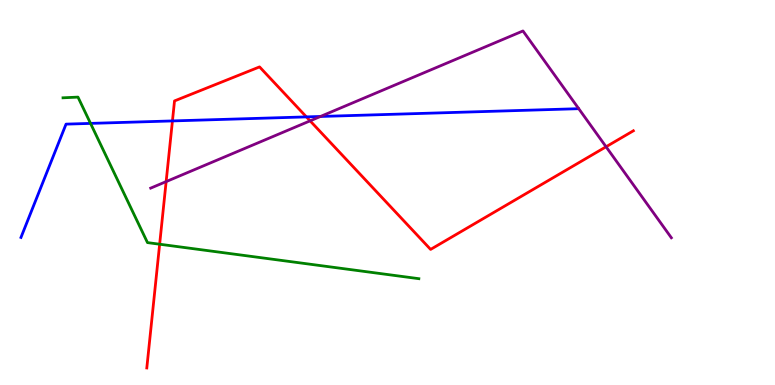[{'lines': ['blue', 'red'], 'intersections': [{'x': 2.23, 'y': 6.86}, {'x': 3.95, 'y': 6.96}]}, {'lines': ['green', 'red'], 'intersections': [{'x': 2.06, 'y': 3.66}]}, {'lines': ['purple', 'red'], 'intersections': [{'x': 2.14, 'y': 5.28}, {'x': 4.0, 'y': 6.86}, {'x': 7.82, 'y': 6.19}]}, {'lines': ['blue', 'green'], 'intersections': [{'x': 1.17, 'y': 6.79}]}, {'lines': ['blue', 'purple'], 'intersections': [{'x': 4.14, 'y': 6.97}]}, {'lines': ['green', 'purple'], 'intersections': []}]